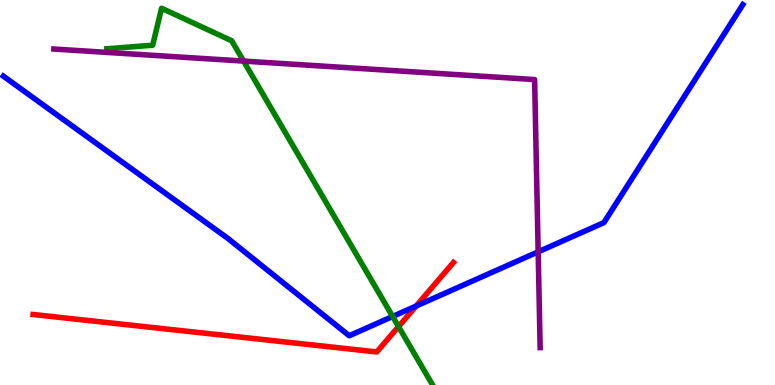[{'lines': ['blue', 'red'], 'intersections': [{'x': 5.37, 'y': 2.05}]}, {'lines': ['green', 'red'], 'intersections': [{'x': 5.14, 'y': 1.52}]}, {'lines': ['purple', 'red'], 'intersections': []}, {'lines': ['blue', 'green'], 'intersections': [{'x': 5.07, 'y': 1.78}]}, {'lines': ['blue', 'purple'], 'intersections': [{'x': 6.94, 'y': 3.46}]}, {'lines': ['green', 'purple'], 'intersections': [{'x': 3.14, 'y': 8.41}]}]